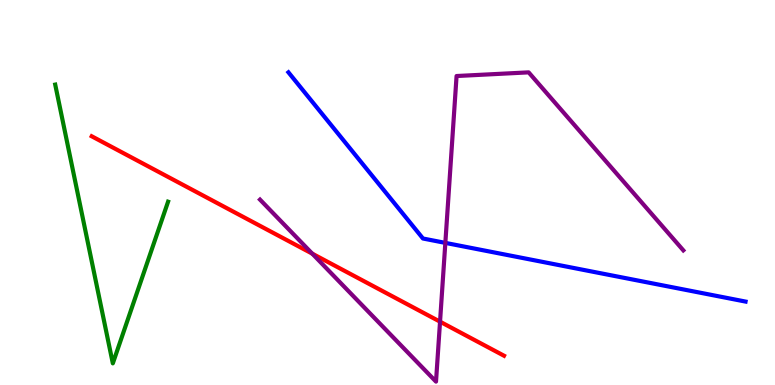[{'lines': ['blue', 'red'], 'intersections': []}, {'lines': ['green', 'red'], 'intersections': []}, {'lines': ['purple', 'red'], 'intersections': [{'x': 4.03, 'y': 3.41}, {'x': 5.68, 'y': 1.64}]}, {'lines': ['blue', 'green'], 'intersections': []}, {'lines': ['blue', 'purple'], 'intersections': [{'x': 5.75, 'y': 3.69}]}, {'lines': ['green', 'purple'], 'intersections': []}]